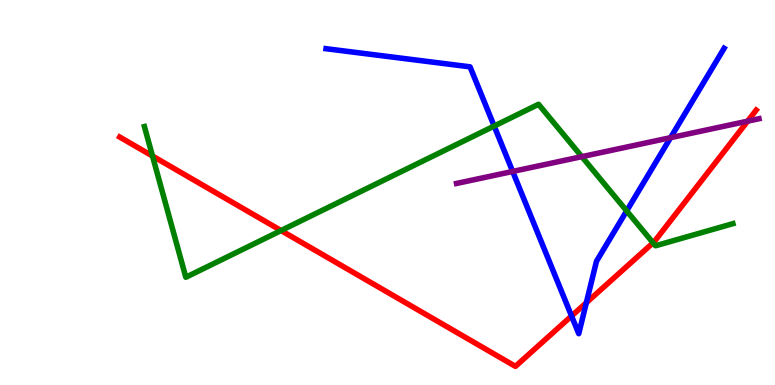[{'lines': ['blue', 'red'], 'intersections': [{'x': 7.37, 'y': 1.79}, {'x': 7.57, 'y': 2.14}]}, {'lines': ['green', 'red'], 'intersections': [{'x': 1.97, 'y': 5.95}, {'x': 3.63, 'y': 4.01}, {'x': 8.43, 'y': 3.69}]}, {'lines': ['purple', 'red'], 'intersections': [{'x': 9.65, 'y': 6.85}]}, {'lines': ['blue', 'green'], 'intersections': [{'x': 6.38, 'y': 6.73}, {'x': 8.09, 'y': 4.52}]}, {'lines': ['blue', 'purple'], 'intersections': [{'x': 6.61, 'y': 5.55}, {'x': 8.65, 'y': 6.42}]}, {'lines': ['green', 'purple'], 'intersections': [{'x': 7.51, 'y': 5.93}]}]